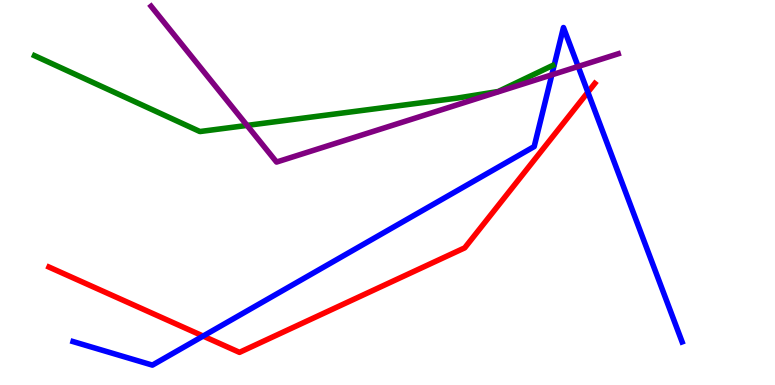[{'lines': ['blue', 'red'], 'intersections': [{'x': 2.62, 'y': 1.27}, {'x': 7.59, 'y': 7.61}]}, {'lines': ['green', 'red'], 'intersections': []}, {'lines': ['purple', 'red'], 'intersections': []}, {'lines': ['blue', 'green'], 'intersections': []}, {'lines': ['blue', 'purple'], 'intersections': [{'x': 7.12, 'y': 8.06}, {'x': 7.46, 'y': 8.27}]}, {'lines': ['green', 'purple'], 'intersections': [{'x': 3.19, 'y': 6.74}]}]